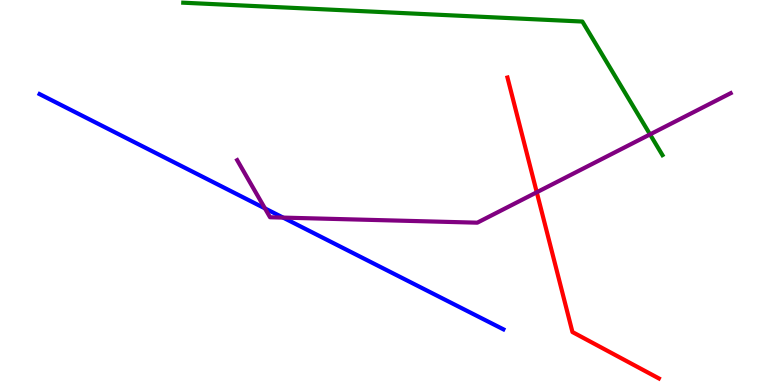[{'lines': ['blue', 'red'], 'intersections': []}, {'lines': ['green', 'red'], 'intersections': []}, {'lines': ['purple', 'red'], 'intersections': [{'x': 6.93, 'y': 5.01}]}, {'lines': ['blue', 'green'], 'intersections': []}, {'lines': ['blue', 'purple'], 'intersections': [{'x': 3.42, 'y': 4.59}, {'x': 3.65, 'y': 4.35}]}, {'lines': ['green', 'purple'], 'intersections': [{'x': 8.39, 'y': 6.51}]}]